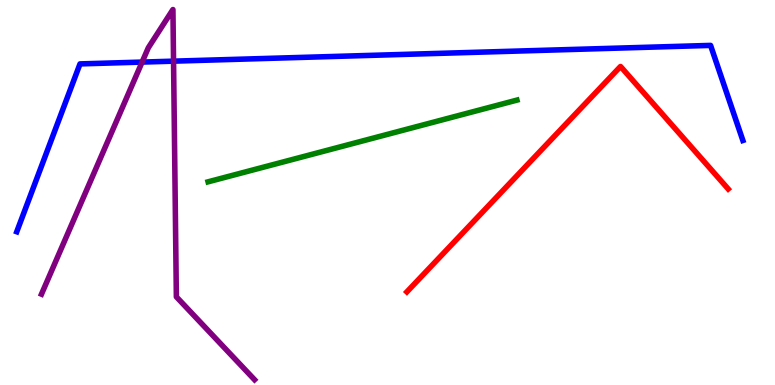[{'lines': ['blue', 'red'], 'intersections': []}, {'lines': ['green', 'red'], 'intersections': []}, {'lines': ['purple', 'red'], 'intersections': []}, {'lines': ['blue', 'green'], 'intersections': []}, {'lines': ['blue', 'purple'], 'intersections': [{'x': 1.83, 'y': 8.39}, {'x': 2.24, 'y': 8.41}]}, {'lines': ['green', 'purple'], 'intersections': []}]